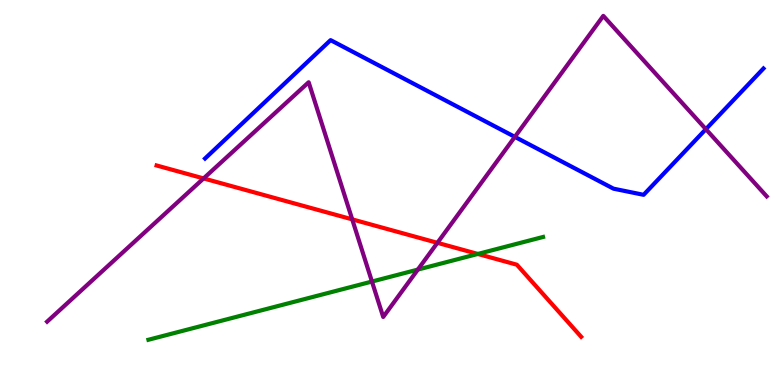[{'lines': ['blue', 'red'], 'intersections': []}, {'lines': ['green', 'red'], 'intersections': [{'x': 6.17, 'y': 3.4}]}, {'lines': ['purple', 'red'], 'intersections': [{'x': 2.63, 'y': 5.37}, {'x': 4.54, 'y': 4.3}, {'x': 5.64, 'y': 3.69}]}, {'lines': ['blue', 'green'], 'intersections': []}, {'lines': ['blue', 'purple'], 'intersections': [{'x': 6.64, 'y': 6.44}, {'x': 9.11, 'y': 6.64}]}, {'lines': ['green', 'purple'], 'intersections': [{'x': 4.8, 'y': 2.69}, {'x': 5.39, 'y': 3.0}]}]